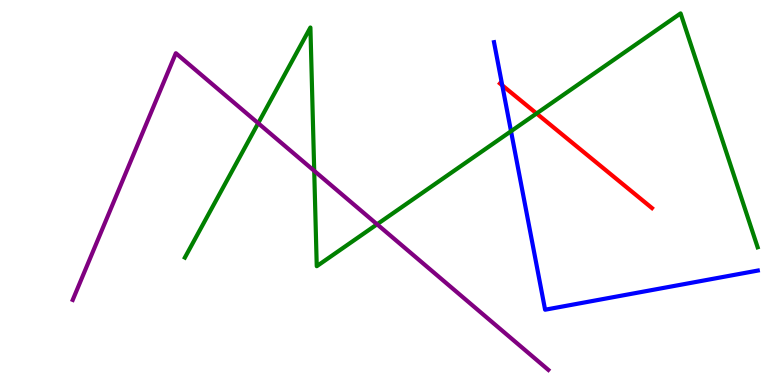[{'lines': ['blue', 'red'], 'intersections': [{'x': 6.48, 'y': 7.78}]}, {'lines': ['green', 'red'], 'intersections': [{'x': 6.92, 'y': 7.05}]}, {'lines': ['purple', 'red'], 'intersections': []}, {'lines': ['blue', 'green'], 'intersections': [{'x': 6.59, 'y': 6.59}]}, {'lines': ['blue', 'purple'], 'intersections': []}, {'lines': ['green', 'purple'], 'intersections': [{'x': 3.33, 'y': 6.8}, {'x': 4.05, 'y': 5.56}, {'x': 4.87, 'y': 4.17}]}]